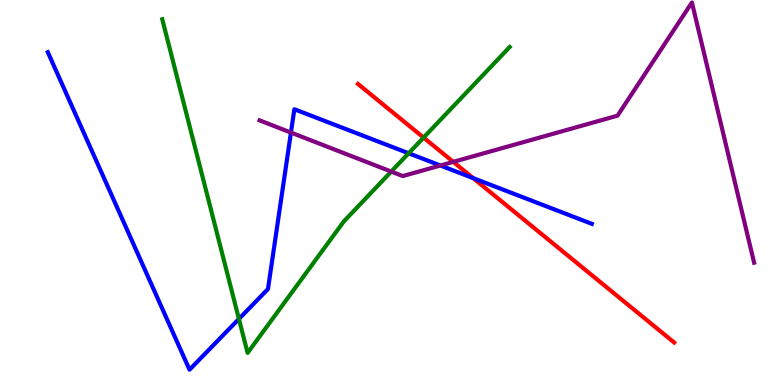[{'lines': ['blue', 'red'], 'intersections': [{'x': 6.1, 'y': 5.37}]}, {'lines': ['green', 'red'], 'intersections': [{'x': 5.47, 'y': 6.43}]}, {'lines': ['purple', 'red'], 'intersections': [{'x': 5.85, 'y': 5.8}]}, {'lines': ['blue', 'green'], 'intersections': [{'x': 3.08, 'y': 1.72}, {'x': 5.27, 'y': 6.02}]}, {'lines': ['blue', 'purple'], 'intersections': [{'x': 3.75, 'y': 6.56}, {'x': 5.68, 'y': 5.7}]}, {'lines': ['green', 'purple'], 'intersections': [{'x': 5.05, 'y': 5.54}]}]